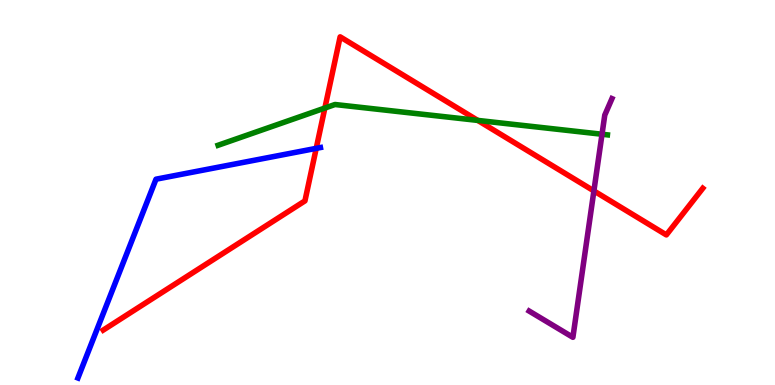[{'lines': ['blue', 'red'], 'intersections': [{'x': 4.08, 'y': 6.15}]}, {'lines': ['green', 'red'], 'intersections': [{'x': 4.19, 'y': 7.19}, {'x': 6.16, 'y': 6.87}]}, {'lines': ['purple', 'red'], 'intersections': [{'x': 7.66, 'y': 5.04}]}, {'lines': ['blue', 'green'], 'intersections': []}, {'lines': ['blue', 'purple'], 'intersections': []}, {'lines': ['green', 'purple'], 'intersections': [{'x': 7.77, 'y': 6.51}]}]